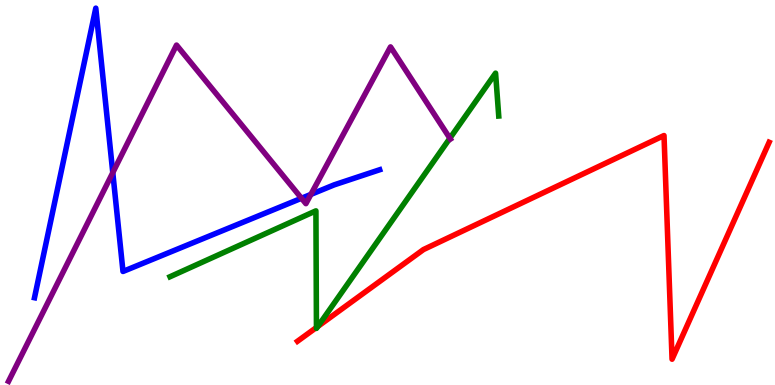[{'lines': ['blue', 'red'], 'intersections': []}, {'lines': ['green', 'red'], 'intersections': [{'x': 4.08, 'y': 1.49}, {'x': 4.1, 'y': 1.52}]}, {'lines': ['purple', 'red'], 'intersections': []}, {'lines': ['blue', 'green'], 'intersections': []}, {'lines': ['blue', 'purple'], 'intersections': [{'x': 1.46, 'y': 5.52}, {'x': 3.89, 'y': 4.85}, {'x': 4.01, 'y': 4.95}]}, {'lines': ['green', 'purple'], 'intersections': [{'x': 5.8, 'y': 6.41}]}]